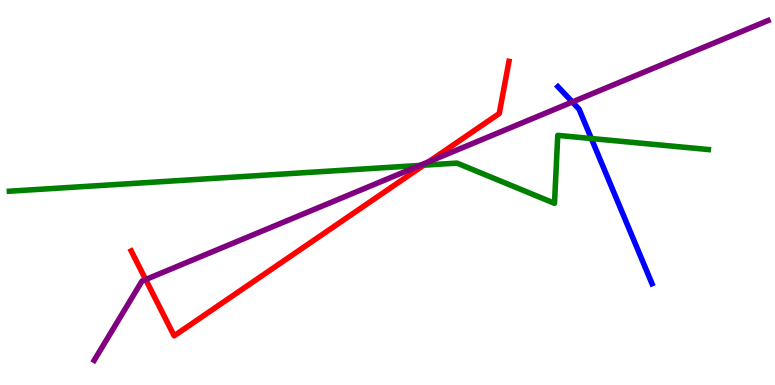[{'lines': ['blue', 'red'], 'intersections': []}, {'lines': ['green', 'red'], 'intersections': [{'x': 5.47, 'y': 5.71}]}, {'lines': ['purple', 'red'], 'intersections': [{'x': 1.88, 'y': 2.74}, {'x': 5.53, 'y': 5.8}]}, {'lines': ['blue', 'green'], 'intersections': [{'x': 7.63, 'y': 6.4}]}, {'lines': ['blue', 'purple'], 'intersections': [{'x': 7.38, 'y': 7.35}]}, {'lines': ['green', 'purple'], 'intersections': [{'x': 5.42, 'y': 5.7}]}]